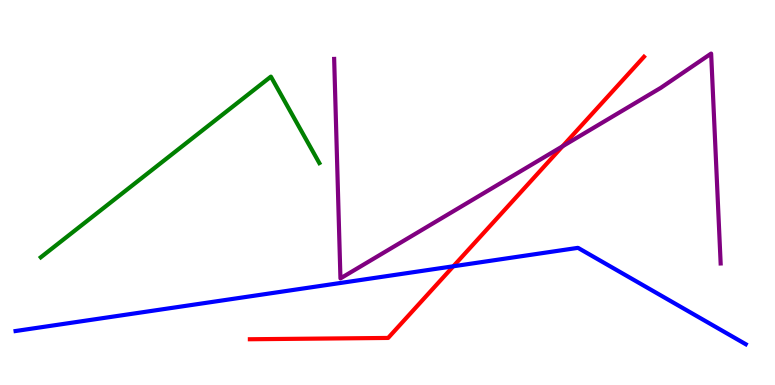[{'lines': ['blue', 'red'], 'intersections': [{'x': 5.85, 'y': 3.08}]}, {'lines': ['green', 'red'], 'intersections': []}, {'lines': ['purple', 'red'], 'intersections': [{'x': 7.26, 'y': 6.2}]}, {'lines': ['blue', 'green'], 'intersections': []}, {'lines': ['blue', 'purple'], 'intersections': []}, {'lines': ['green', 'purple'], 'intersections': []}]